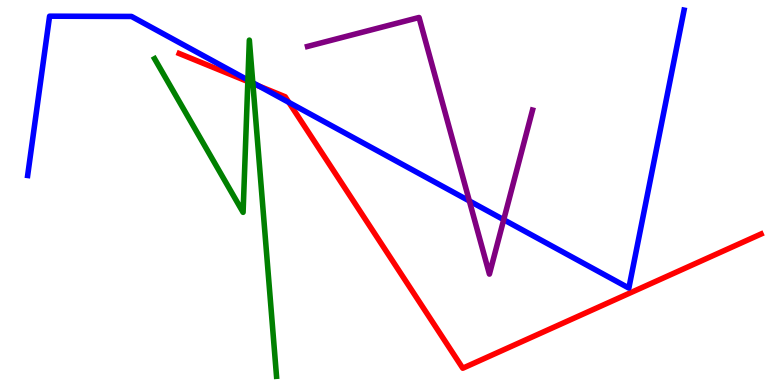[{'lines': ['blue', 'red'], 'intersections': [{'x': 3.34, 'y': 7.76}, {'x': 3.73, 'y': 7.34}]}, {'lines': ['green', 'red'], 'intersections': [{'x': 3.2, 'y': 7.88}, {'x': 3.26, 'y': 7.83}]}, {'lines': ['purple', 'red'], 'intersections': []}, {'lines': ['blue', 'green'], 'intersections': [{'x': 3.2, 'y': 7.92}, {'x': 3.26, 'y': 7.85}]}, {'lines': ['blue', 'purple'], 'intersections': [{'x': 6.06, 'y': 4.78}, {'x': 6.5, 'y': 4.29}]}, {'lines': ['green', 'purple'], 'intersections': []}]